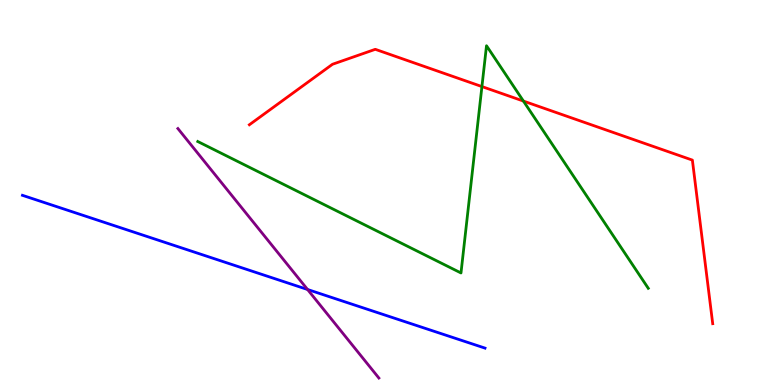[{'lines': ['blue', 'red'], 'intersections': []}, {'lines': ['green', 'red'], 'intersections': [{'x': 6.22, 'y': 7.75}, {'x': 6.75, 'y': 7.37}]}, {'lines': ['purple', 'red'], 'intersections': []}, {'lines': ['blue', 'green'], 'intersections': []}, {'lines': ['blue', 'purple'], 'intersections': [{'x': 3.97, 'y': 2.48}]}, {'lines': ['green', 'purple'], 'intersections': []}]